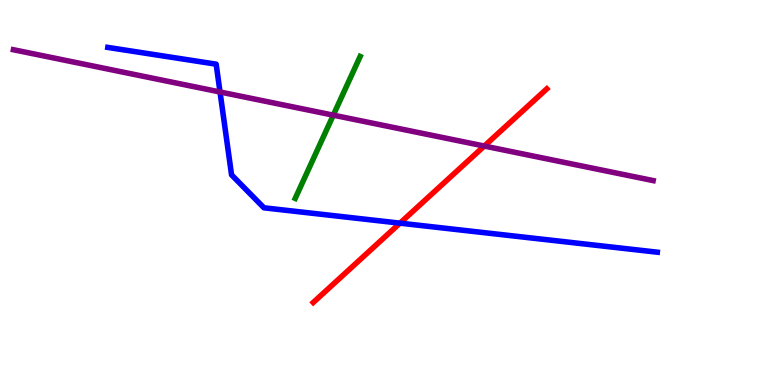[{'lines': ['blue', 'red'], 'intersections': [{'x': 5.16, 'y': 4.2}]}, {'lines': ['green', 'red'], 'intersections': []}, {'lines': ['purple', 'red'], 'intersections': [{'x': 6.25, 'y': 6.21}]}, {'lines': ['blue', 'green'], 'intersections': []}, {'lines': ['blue', 'purple'], 'intersections': [{'x': 2.84, 'y': 7.61}]}, {'lines': ['green', 'purple'], 'intersections': [{'x': 4.3, 'y': 7.01}]}]